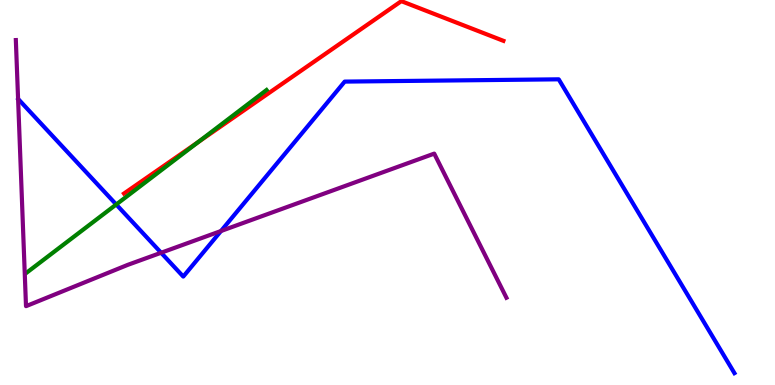[{'lines': ['blue', 'red'], 'intersections': []}, {'lines': ['green', 'red'], 'intersections': [{'x': 2.56, 'y': 6.31}]}, {'lines': ['purple', 'red'], 'intersections': []}, {'lines': ['blue', 'green'], 'intersections': [{'x': 1.5, 'y': 4.69}]}, {'lines': ['blue', 'purple'], 'intersections': [{'x': 2.08, 'y': 3.44}, {'x': 2.85, 'y': 4.0}]}, {'lines': ['green', 'purple'], 'intersections': []}]